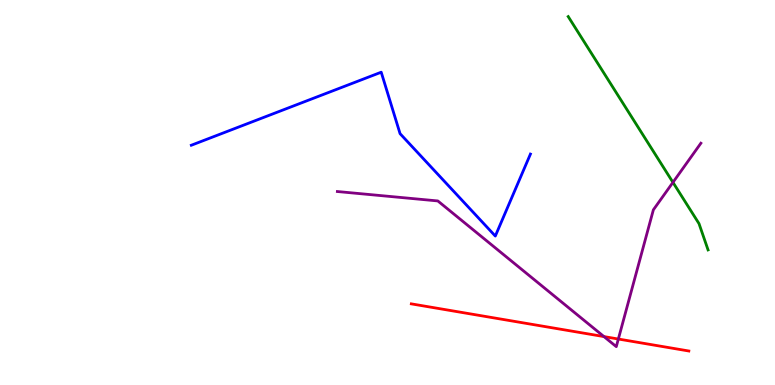[{'lines': ['blue', 'red'], 'intersections': []}, {'lines': ['green', 'red'], 'intersections': []}, {'lines': ['purple', 'red'], 'intersections': [{'x': 7.79, 'y': 1.26}, {'x': 7.98, 'y': 1.19}]}, {'lines': ['blue', 'green'], 'intersections': []}, {'lines': ['blue', 'purple'], 'intersections': []}, {'lines': ['green', 'purple'], 'intersections': [{'x': 8.68, 'y': 5.26}]}]